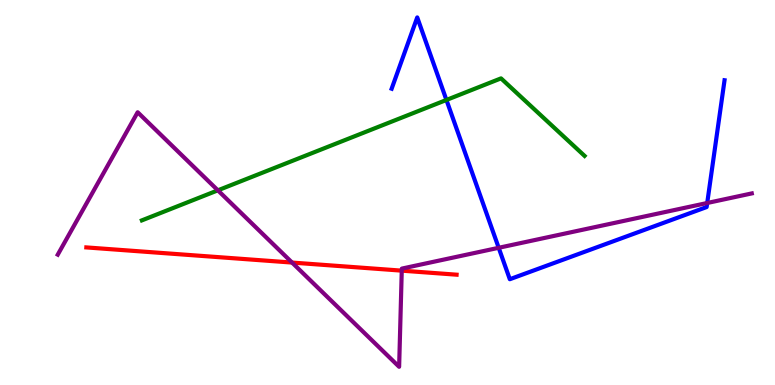[{'lines': ['blue', 'red'], 'intersections': []}, {'lines': ['green', 'red'], 'intersections': []}, {'lines': ['purple', 'red'], 'intersections': [{'x': 3.77, 'y': 3.18}, {'x': 5.18, 'y': 2.97}]}, {'lines': ['blue', 'green'], 'intersections': [{'x': 5.76, 'y': 7.4}]}, {'lines': ['blue', 'purple'], 'intersections': [{'x': 6.43, 'y': 3.56}, {'x': 9.13, 'y': 4.73}]}, {'lines': ['green', 'purple'], 'intersections': [{'x': 2.81, 'y': 5.06}]}]